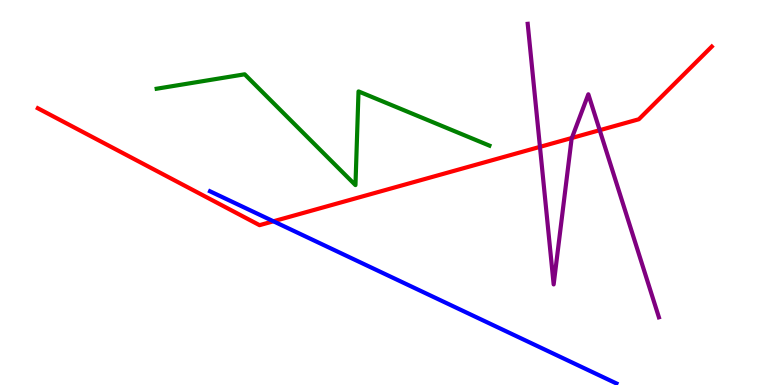[{'lines': ['blue', 'red'], 'intersections': [{'x': 3.53, 'y': 4.25}]}, {'lines': ['green', 'red'], 'intersections': []}, {'lines': ['purple', 'red'], 'intersections': [{'x': 6.97, 'y': 6.19}, {'x': 7.38, 'y': 6.42}, {'x': 7.74, 'y': 6.62}]}, {'lines': ['blue', 'green'], 'intersections': []}, {'lines': ['blue', 'purple'], 'intersections': []}, {'lines': ['green', 'purple'], 'intersections': []}]